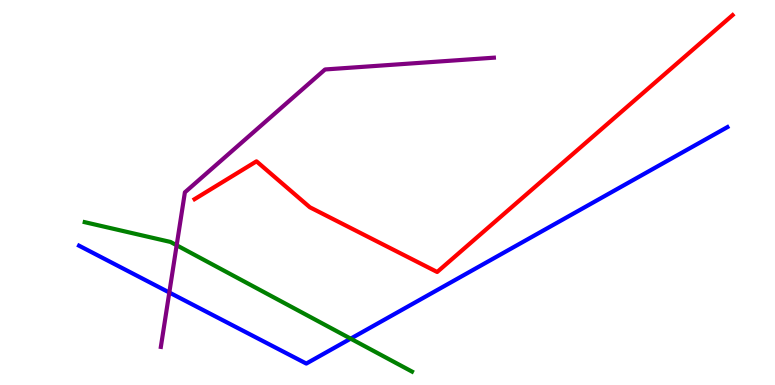[{'lines': ['blue', 'red'], 'intersections': []}, {'lines': ['green', 'red'], 'intersections': []}, {'lines': ['purple', 'red'], 'intersections': []}, {'lines': ['blue', 'green'], 'intersections': [{'x': 4.52, 'y': 1.2}]}, {'lines': ['blue', 'purple'], 'intersections': [{'x': 2.18, 'y': 2.4}]}, {'lines': ['green', 'purple'], 'intersections': [{'x': 2.28, 'y': 3.63}]}]